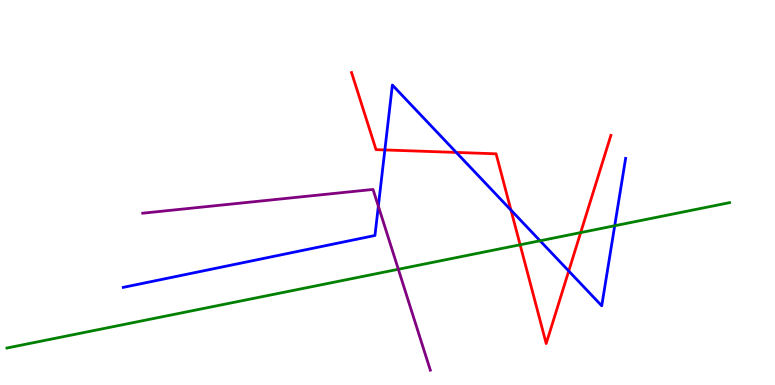[{'lines': ['blue', 'red'], 'intersections': [{'x': 4.97, 'y': 6.11}, {'x': 5.89, 'y': 6.04}, {'x': 6.59, 'y': 4.54}, {'x': 7.34, 'y': 2.96}]}, {'lines': ['green', 'red'], 'intersections': [{'x': 6.71, 'y': 3.64}, {'x': 7.49, 'y': 3.96}]}, {'lines': ['purple', 'red'], 'intersections': []}, {'lines': ['blue', 'green'], 'intersections': [{'x': 6.97, 'y': 3.75}, {'x': 7.93, 'y': 4.14}]}, {'lines': ['blue', 'purple'], 'intersections': [{'x': 4.88, 'y': 4.64}]}, {'lines': ['green', 'purple'], 'intersections': [{'x': 5.14, 'y': 3.01}]}]